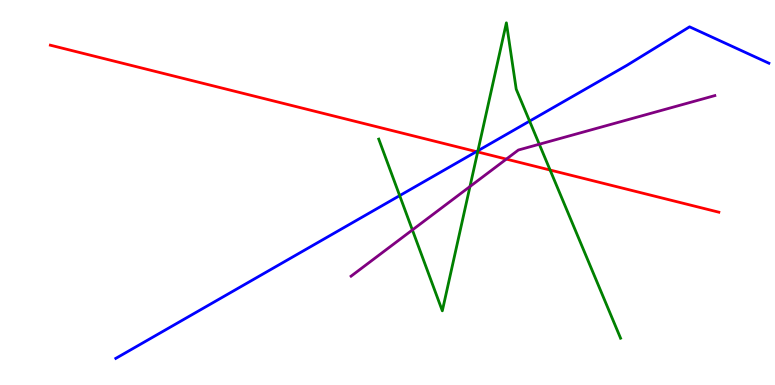[{'lines': ['blue', 'red'], 'intersections': [{'x': 6.15, 'y': 6.06}]}, {'lines': ['green', 'red'], 'intersections': [{'x': 6.16, 'y': 6.05}, {'x': 7.1, 'y': 5.58}]}, {'lines': ['purple', 'red'], 'intersections': [{'x': 6.53, 'y': 5.87}]}, {'lines': ['blue', 'green'], 'intersections': [{'x': 5.16, 'y': 4.92}, {'x': 6.17, 'y': 6.08}, {'x': 6.83, 'y': 6.85}]}, {'lines': ['blue', 'purple'], 'intersections': []}, {'lines': ['green', 'purple'], 'intersections': [{'x': 5.32, 'y': 4.03}, {'x': 6.06, 'y': 5.16}, {'x': 6.96, 'y': 6.25}]}]